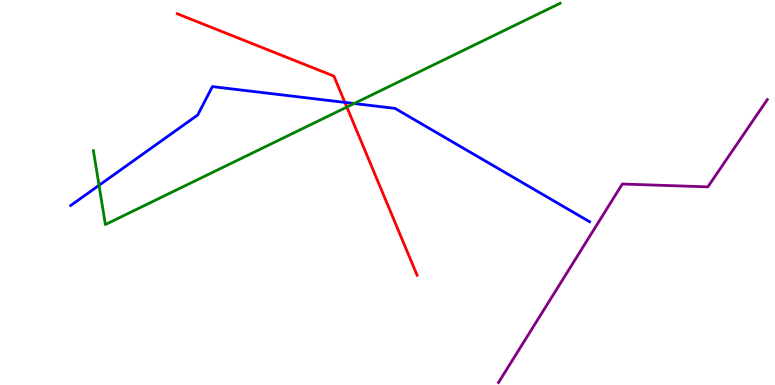[{'lines': ['blue', 'red'], 'intersections': [{'x': 4.45, 'y': 7.34}]}, {'lines': ['green', 'red'], 'intersections': [{'x': 4.48, 'y': 7.22}]}, {'lines': ['purple', 'red'], 'intersections': []}, {'lines': ['blue', 'green'], 'intersections': [{'x': 1.28, 'y': 5.19}, {'x': 4.57, 'y': 7.31}]}, {'lines': ['blue', 'purple'], 'intersections': []}, {'lines': ['green', 'purple'], 'intersections': []}]